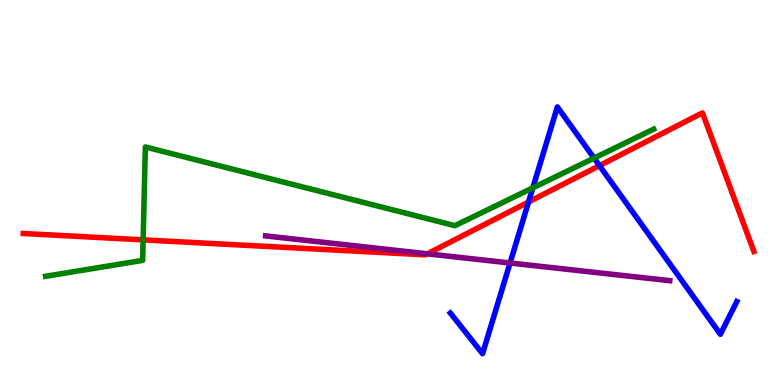[{'lines': ['blue', 'red'], 'intersections': [{'x': 6.82, 'y': 4.75}, {'x': 7.73, 'y': 5.7}]}, {'lines': ['green', 'red'], 'intersections': [{'x': 1.85, 'y': 3.77}]}, {'lines': ['purple', 'red'], 'intersections': [{'x': 5.51, 'y': 3.41}]}, {'lines': ['blue', 'green'], 'intersections': [{'x': 6.88, 'y': 5.12}, {'x': 7.67, 'y': 5.89}]}, {'lines': ['blue', 'purple'], 'intersections': [{'x': 6.58, 'y': 3.17}]}, {'lines': ['green', 'purple'], 'intersections': []}]